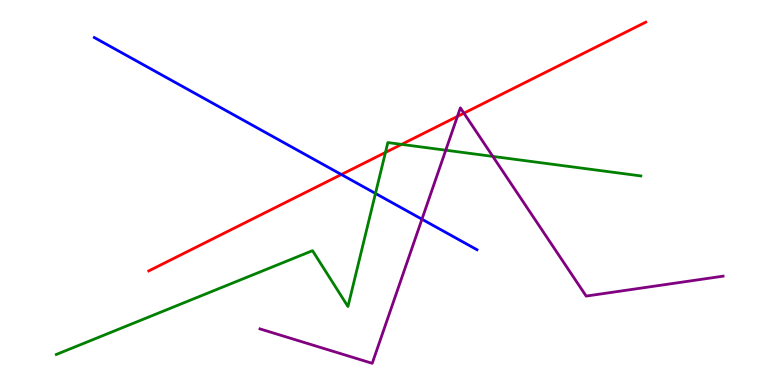[{'lines': ['blue', 'red'], 'intersections': [{'x': 4.4, 'y': 5.47}]}, {'lines': ['green', 'red'], 'intersections': [{'x': 4.97, 'y': 6.04}, {'x': 5.18, 'y': 6.25}]}, {'lines': ['purple', 'red'], 'intersections': [{'x': 5.9, 'y': 6.98}, {'x': 5.99, 'y': 7.06}]}, {'lines': ['blue', 'green'], 'intersections': [{'x': 4.84, 'y': 4.98}]}, {'lines': ['blue', 'purple'], 'intersections': [{'x': 5.44, 'y': 4.31}]}, {'lines': ['green', 'purple'], 'intersections': [{'x': 5.75, 'y': 6.1}, {'x': 6.36, 'y': 5.94}]}]